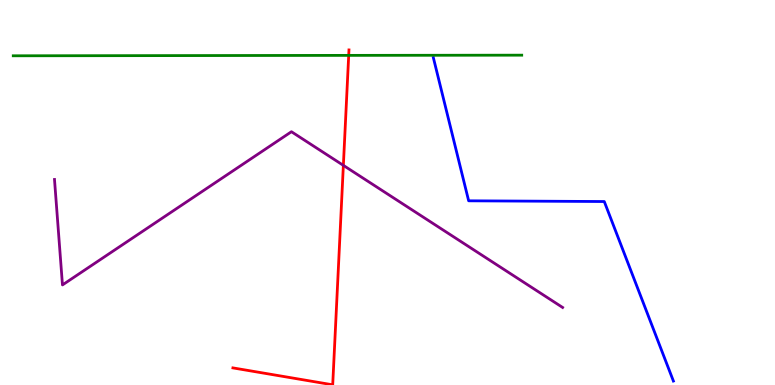[{'lines': ['blue', 'red'], 'intersections': []}, {'lines': ['green', 'red'], 'intersections': [{'x': 4.5, 'y': 8.56}]}, {'lines': ['purple', 'red'], 'intersections': [{'x': 4.43, 'y': 5.7}]}, {'lines': ['blue', 'green'], 'intersections': []}, {'lines': ['blue', 'purple'], 'intersections': []}, {'lines': ['green', 'purple'], 'intersections': []}]